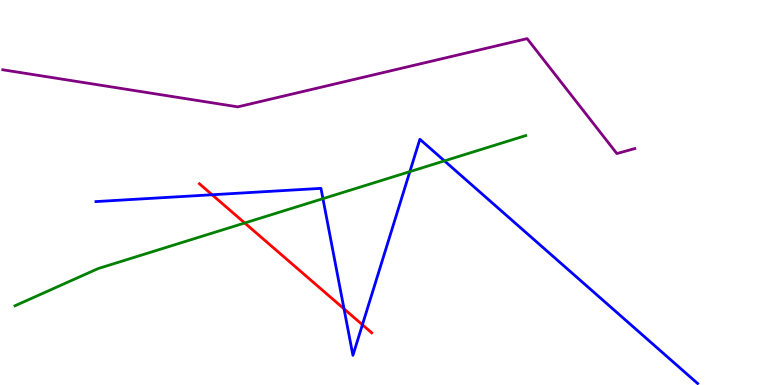[{'lines': ['blue', 'red'], 'intersections': [{'x': 2.74, 'y': 4.94}, {'x': 4.44, 'y': 1.98}, {'x': 4.68, 'y': 1.56}]}, {'lines': ['green', 'red'], 'intersections': [{'x': 3.16, 'y': 4.21}]}, {'lines': ['purple', 'red'], 'intersections': []}, {'lines': ['blue', 'green'], 'intersections': [{'x': 4.17, 'y': 4.84}, {'x': 5.29, 'y': 5.54}, {'x': 5.73, 'y': 5.82}]}, {'lines': ['blue', 'purple'], 'intersections': []}, {'lines': ['green', 'purple'], 'intersections': []}]